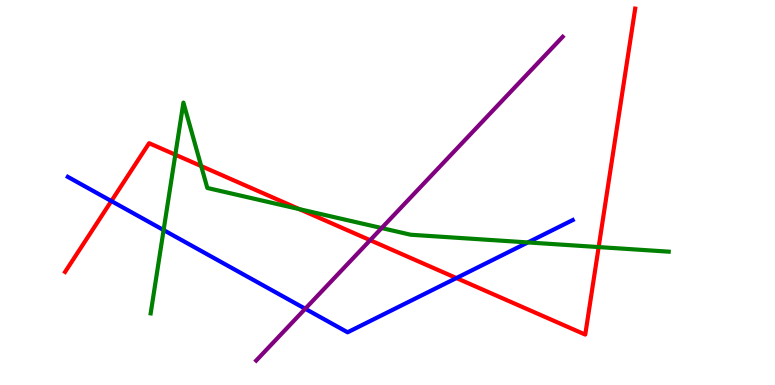[{'lines': ['blue', 'red'], 'intersections': [{'x': 1.44, 'y': 4.78}, {'x': 5.89, 'y': 2.78}]}, {'lines': ['green', 'red'], 'intersections': [{'x': 2.26, 'y': 5.98}, {'x': 2.6, 'y': 5.69}, {'x': 3.86, 'y': 4.57}, {'x': 7.72, 'y': 3.58}]}, {'lines': ['purple', 'red'], 'intersections': [{'x': 4.78, 'y': 3.76}]}, {'lines': ['blue', 'green'], 'intersections': [{'x': 2.11, 'y': 4.02}, {'x': 6.81, 'y': 3.7}]}, {'lines': ['blue', 'purple'], 'intersections': [{'x': 3.94, 'y': 1.98}]}, {'lines': ['green', 'purple'], 'intersections': [{'x': 4.92, 'y': 4.08}]}]